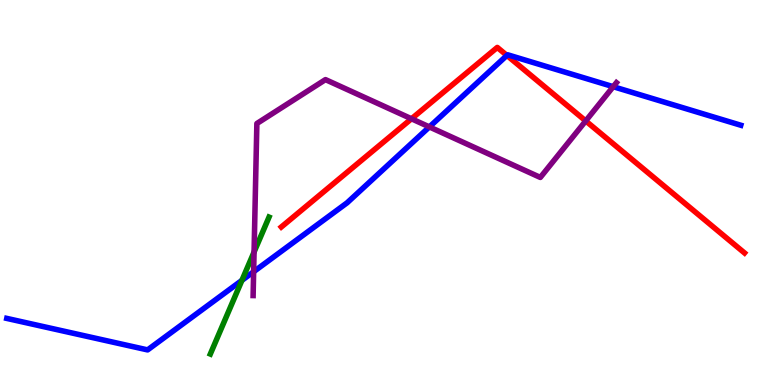[{'lines': ['blue', 'red'], 'intersections': [{'x': 6.54, 'y': 8.56}]}, {'lines': ['green', 'red'], 'intersections': []}, {'lines': ['purple', 'red'], 'intersections': [{'x': 5.31, 'y': 6.91}, {'x': 7.56, 'y': 6.86}]}, {'lines': ['blue', 'green'], 'intersections': [{'x': 3.12, 'y': 2.72}]}, {'lines': ['blue', 'purple'], 'intersections': [{'x': 3.27, 'y': 2.94}, {'x': 5.54, 'y': 6.7}, {'x': 7.91, 'y': 7.75}]}, {'lines': ['green', 'purple'], 'intersections': [{'x': 3.28, 'y': 3.45}]}]